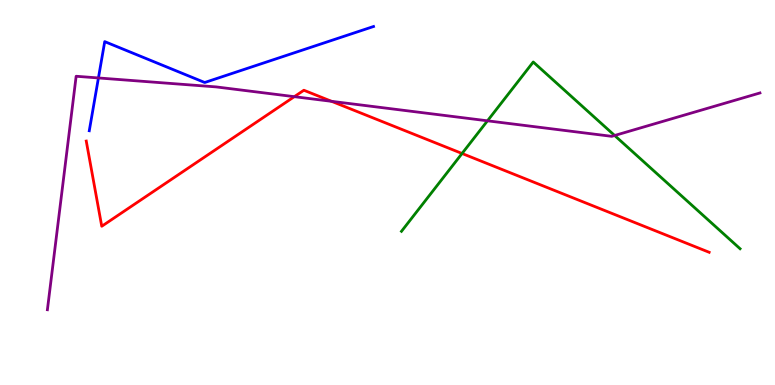[{'lines': ['blue', 'red'], 'intersections': []}, {'lines': ['green', 'red'], 'intersections': [{'x': 5.96, 'y': 6.01}]}, {'lines': ['purple', 'red'], 'intersections': [{'x': 3.8, 'y': 7.49}, {'x': 4.28, 'y': 7.37}]}, {'lines': ['blue', 'green'], 'intersections': []}, {'lines': ['blue', 'purple'], 'intersections': [{'x': 1.27, 'y': 7.98}]}, {'lines': ['green', 'purple'], 'intersections': [{'x': 6.29, 'y': 6.86}, {'x': 7.93, 'y': 6.48}]}]